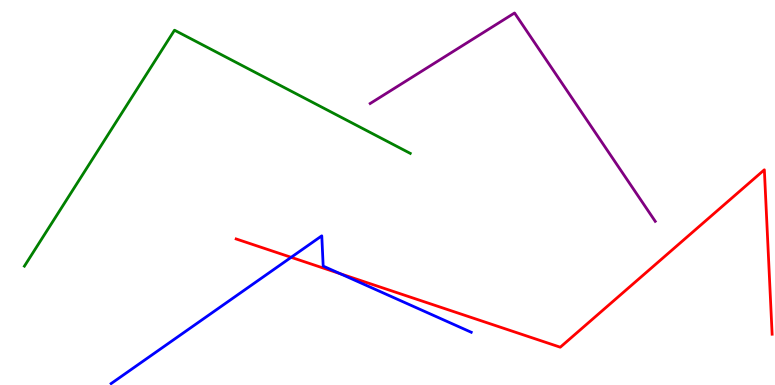[{'lines': ['blue', 'red'], 'intersections': [{'x': 3.76, 'y': 3.32}, {'x': 4.39, 'y': 2.89}]}, {'lines': ['green', 'red'], 'intersections': []}, {'lines': ['purple', 'red'], 'intersections': []}, {'lines': ['blue', 'green'], 'intersections': []}, {'lines': ['blue', 'purple'], 'intersections': []}, {'lines': ['green', 'purple'], 'intersections': []}]